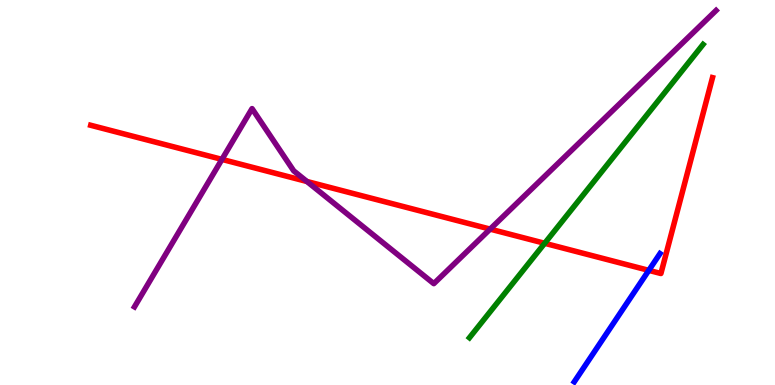[{'lines': ['blue', 'red'], 'intersections': [{'x': 8.37, 'y': 2.98}]}, {'lines': ['green', 'red'], 'intersections': [{'x': 7.03, 'y': 3.68}]}, {'lines': ['purple', 'red'], 'intersections': [{'x': 2.86, 'y': 5.86}, {'x': 3.96, 'y': 5.29}, {'x': 6.32, 'y': 4.05}]}, {'lines': ['blue', 'green'], 'intersections': []}, {'lines': ['blue', 'purple'], 'intersections': []}, {'lines': ['green', 'purple'], 'intersections': []}]